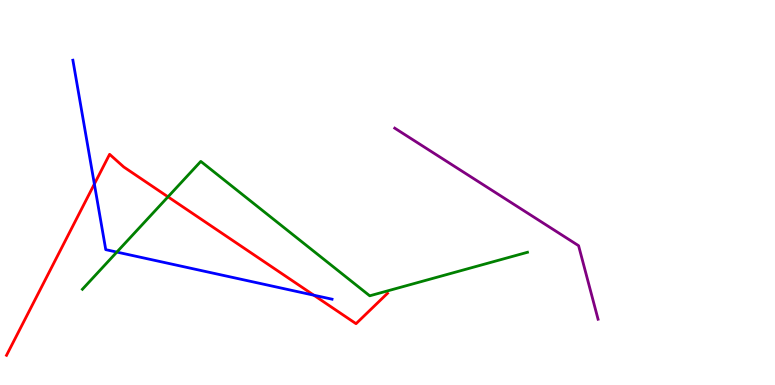[{'lines': ['blue', 'red'], 'intersections': [{'x': 1.22, 'y': 5.22}, {'x': 4.05, 'y': 2.33}]}, {'lines': ['green', 'red'], 'intersections': [{'x': 2.17, 'y': 4.89}]}, {'lines': ['purple', 'red'], 'intersections': []}, {'lines': ['blue', 'green'], 'intersections': [{'x': 1.51, 'y': 3.45}]}, {'lines': ['blue', 'purple'], 'intersections': []}, {'lines': ['green', 'purple'], 'intersections': []}]